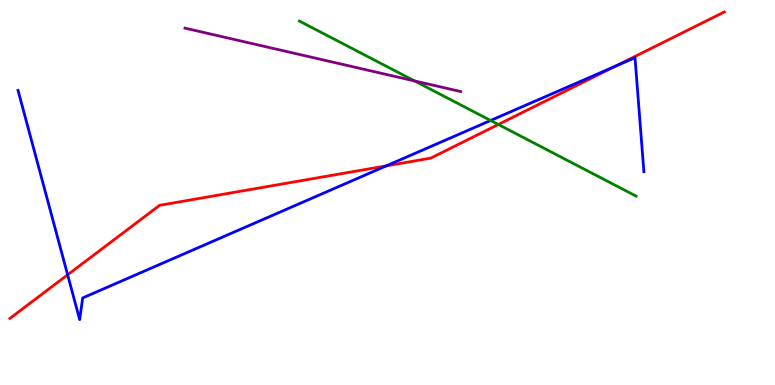[{'lines': ['blue', 'red'], 'intersections': [{'x': 0.873, 'y': 2.86}, {'x': 4.98, 'y': 5.69}, {'x': 7.94, 'y': 8.28}]}, {'lines': ['green', 'red'], 'intersections': [{'x': 6.43, 'y': 6.77}]}, {'lines': ['purple', 'red'], 'intersections': []}, {'lines': ['blue', 'green'], 'intersections': [{'x': 6.33, 'y': 6.87}]}, {'lines': ['blue', 'purple'], 'intersections': []}, {'lines': ['green', 'purple'], 'intersections': [{'x': 5.35, 'y': 7.9}]}]